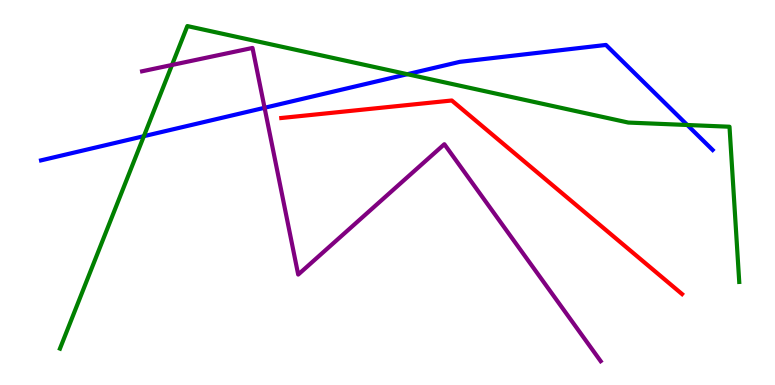[{'lines': ['blue', 'red'], 'intersections': []}, {'lines': ['green', 'red'], 'intersections': []}, {'lines': ['purple', 'red'], 'intersections': []}, {'lines': ['blue', 'green'], 'intersections': [{'x': 1.86, 'y': 6.46}, {'x': 5.26, 'y': 8.07}, {'x': 8.87, 'y': 6.75}]}, {'lines': ['blue', 'purple'], 'intersections': [{'x': 3.41, 'y': 7.2}]}, {'lines': ['green', 'purple'], 'intersections': [{'x': 2.22, 'y': 8.31}]}]